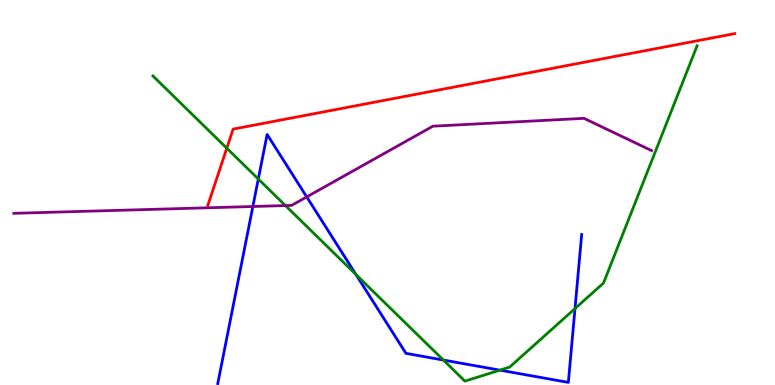[{'lines': ['blue', 'red'], 'intersections': []}, {'lines': ['green', 'red'], 'intersections': [{'x': 2.93, 'y': 6.15}]}, {'lines': ['purple', 'red'], 'intersections': []}, {'lines': ['blue', 'green'], 'intersections': [{'x': 3.33, 'y': 5.35}, {'x': 4.59, 'y': 2.87}, {'x': 5.72, 'y': 0.648}, {'x': 6.45, 'y': 0.386}, {'x': 7.42, 'y': 1.98}]}, {'lines': ['blue', 'purple'], 'intersections': [{'x': 3.26, 'y': 4.64}, {'x': 3.96, 'y': 4.89}]}, {'lines': ['green', 'purple'], 'intersections': [{'x': 3.68, 'y': 4.66}]}]